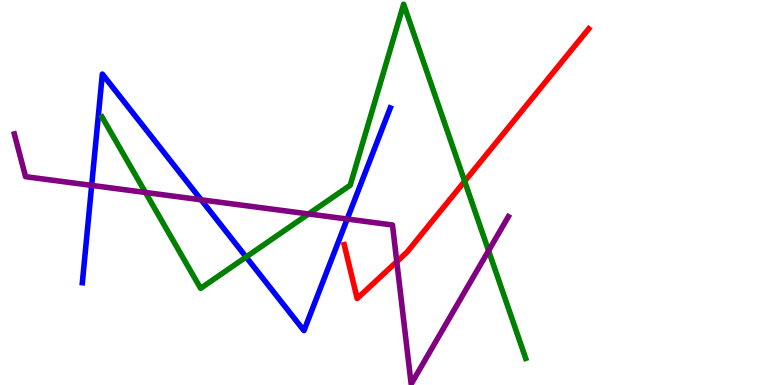[{'lines': ['blue', 'red'], 'intersections': []}, {'lines': ['green', 'red'], 'intersections': [{'x': 6.0, 'y': 5.29}]}, {'lines': ['purple', 'red'], 'intersections': [{'x': 5.12, 'y': 3.2}]}, {'lines': ['blue', 'green'], 'intersections': [{'x': 3.18, 'y': 3.32}]}, {'lines': ['blue', 'purple'], 'intersections': [{'x': 1.18, 'y': 5.18}, {'x': 2.6, 'y': 4.81}, {'x': 4.48, 'y': 4.31}]}, {'lines': ['green', 'purple'], 'intersections': [{'x': 1.88, 'y': 5.0}, {'x': 3.98, 'y': 4.44}, {'x': 6.3, 'y': 3.49}]}]